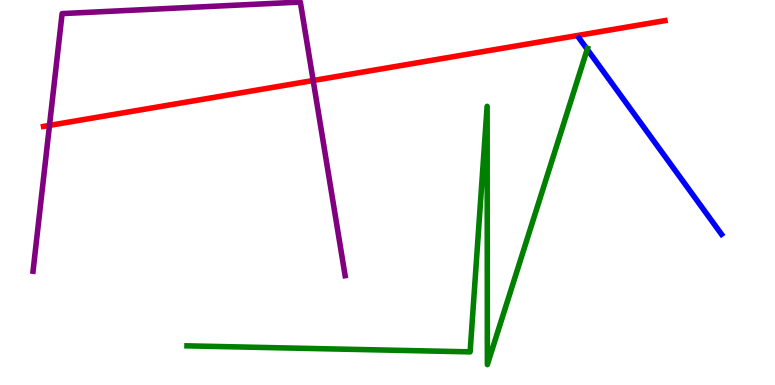[{'lines': ['blue', 'red'], 'intersections': []}, {'lines': ['green', 'red'], 'intersections': []}, {'lines': ['purple', 'red'], 'intersections': [{'x': 0.639, 'y': 6.74}, {'x': 4.04, 'y': 7.91}]}, {'lines': ['blue', 'green'], 'intersections': [{'x': 7.58, 'y': 8.72}]}, {'lines': ['blue', 'purple'], 'intersections': []}, {'lines': ['green', 'purple'], 'intersections': []}]